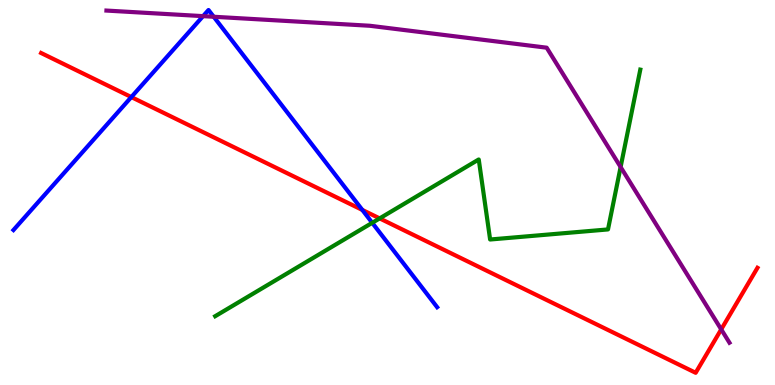[{'lines': ['blue', 'red'], 'intersections': [{'x': 1.69, 'y': 7.48}, {'x': 4.68, 'y': 4.55}]}, {'lines': ['green', 'red'], 'intersections': [{'x': 4.9, 'y': 4.33}]}, {'lines': ['purple', 'red'], 'intersections': [{'x': 9.31, 'y': 1.44}]}, {'lines': ['blue', 'green'], 'intersections': [{'x': 4.8, 'y': 4.21}]}, {'lines': ['blue', 'purple'], 'intersections': [{'x': 2.62, 'y': 9.58}, {'x': 2.76, 'y': 9.56}]}, {'lines': ['green', 'purple'], 'intersections': [{'x': 8.01, 'y': 5.66}]}]